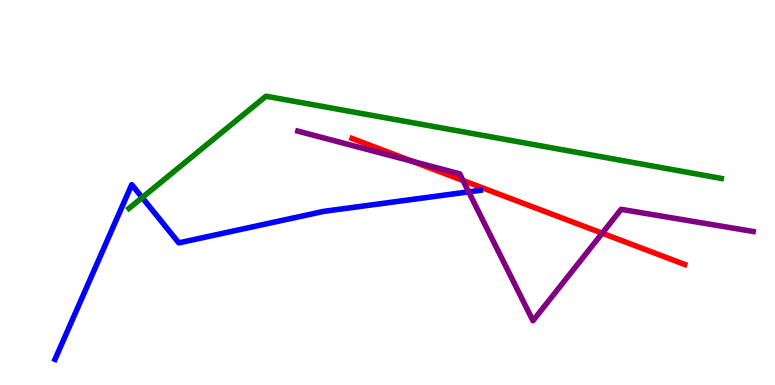[{'lines': ['blue', 'red'], 'intersections': []}, {'lines': ['green', 'red'], 'intersections': []}, {'lines': ['purple', 'red'], 'intersections': [{'x': 5.32, 'y': 5.81}, {'x': 5.97, 'y': 5.31}, {'x': 7.77, 'y': 3.94}]}, {'lines': ['blue', 'green'], 'intersections': [{'x': 1.83, 'y': 4.87}]}, {'lines': ['blue', 'purple'], 'intersections': [{'x': 6.05, 'y': 5.02}]}, {'lines': ['green', 'purple'], 'intersections': []}]